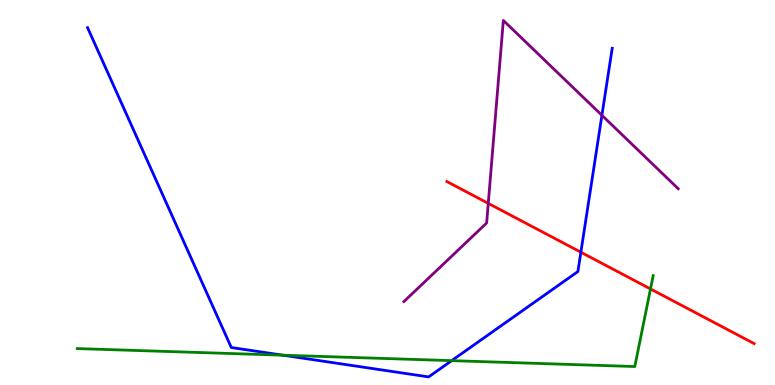[{'lines': ['blue', 'red'], 'intersections': [{'x': 7.5, 'y': 3.45}]}, {'lines': ['green', 'red'], 'intersections': [{'x': 8.39, 'y': 2.5}]}, {'lines': ['purple', 'red'], 'intersections': [{'x': 6.3, 'y': 4.72}]}, {'lines': ['blue', 'green'], 'intersections': [{'x': 3.65, 'y': 0.774}, {'x': 5.83, 'y': 0.633}]}, {'lines': ['blue', 'purple'], 'intersections': [{'x': 7.77, 'y': 7.01}]}, {'lines': ['green', 'purple'], 'intersections': []}]